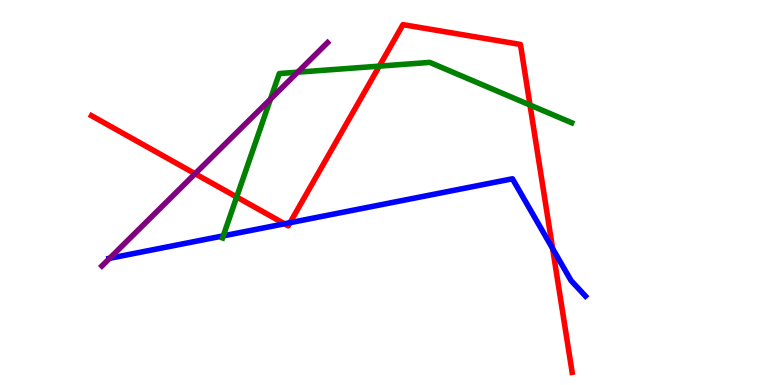[{'lines': ['blue', 'red'], 'intersections': [{'x': 3.67, 'y': 4.19}, {'x': 3.74, 'y': 4.22}, {'x': 7.13, 'y': 3.54}]}, {'lines': ['green', 'red'], 'intersections': [{'x': 3.05, 'y': 4.88}, {'x': 4.89, 'y': 8.28}, {'x': 6.84, 'y': 7.27}]}, {'lines': ['purple', 'red'], 'intersections': [{'x': 2.52, 'y': 5.49}]}, {'lines': ['blue', 'green'], 'intersections': [{'x': 2.88, 'y': 3.87}]}, {'lines': ['blue', 'purple'], 'intersections': [{'x': 1.42, 'y': 3.29}]}, {'lines': ['green', 'purple'], 'intersections': [{'x': 3.49, 'y': 7.43}, {'x': 3.84, 'y': 8.12}]}]